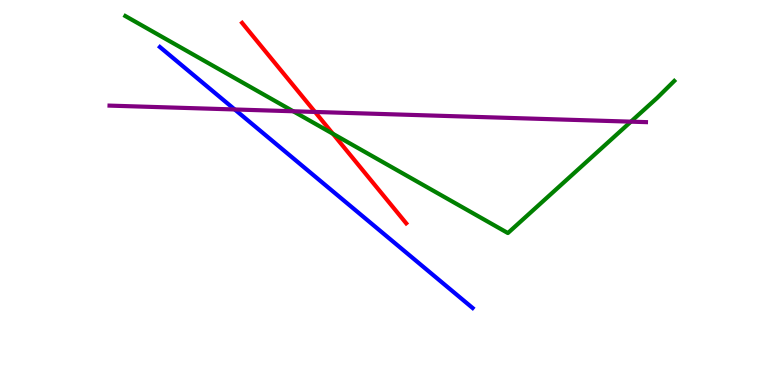[{'lines': ['blue', 'red'], 'intersections': []}, {'lines': ['green', 'red'], 'intersections': [{'x': 4.3, 'y': 6.53}]}, {'lines': ['purple', 'red'], 'intersections': [{'x': 4.06, 'y': 7.09}]}, {'lines': ['blue', 'green'], 'intersections': []}, {'lines': ['blue', 'purple'], 'intersections': [{'x': 3.03, 'y': 7.16}]}, {'lines': ['green', 'purple'], 'intersections': [{'x': 3.78, 'y': 7.11}, {'x': 8.14, 'y': 6.84}]}]